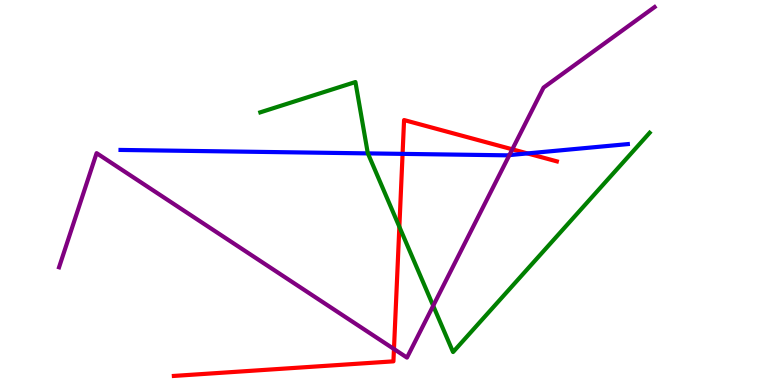[{'lines': ['blue', 'red'], 'intersections': [{'x': 5.19, 'y': 6.0}, {'x': 6.81, 'y': 6.02}]}, {'lines': ['green', 'red'], 'intersections': [{'x': 5.15, 'y': 4.11}]}, {'lines': ['purple', 'red'], 'intersections': [{'x': 5.08, 'y': 0.934}, {'x': 6.61, 'y': 6.12}]}, {'lines': ['blue', 'green'], 'intersections': [{'x': 4.75, 'y': 6.02}]}, {'lines': ['blue', 'purple'], 'intersections': [{'x': 6.57, 'y': 5.97}]}, {'lines': ['green', 'purple'], 'intersections': [{'x': 5.59, 'y': 2.06}]}]